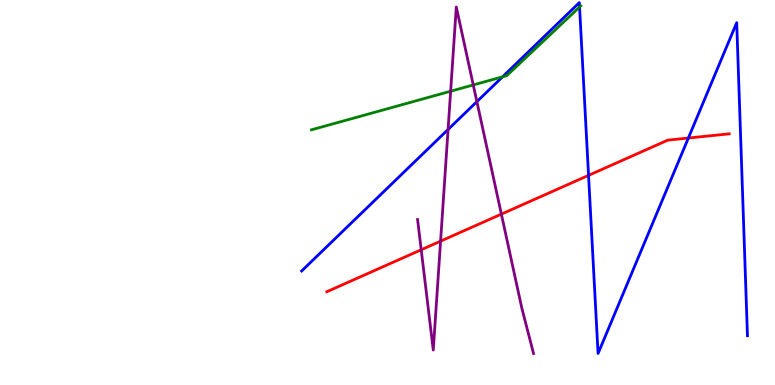[{'lines': ['blue', 'red'], 'intersections': [{'x': 7.59, 'y': 5.44}, {'x': 8.88, 'y': 6.41}]}, {'lines': ['green', 'red'], 'intersections': []}, {'lines': ['purple', 'red'], 'intersections': [{'x': 5.43, 'y': 3.51}, {'x': 5.68, 'y': 3.74}, {'x': 6.47, 'y': 4.44}]}, {'lines': ['blue', 'green'], 'intersections': [{'x': 6.48, 'y': 8.0}, {'x': 7.48, 'y': 9.82}]}, {'lines': ['blue', 'purple'], 'intersections': [{'x': 5.78, 'y': 6.64}, {'x': 6.15, 'y': 7.36}]}, {'lines': ['green', 'purple'], 'intersections': [{'x': 5.81, 'y': 7.63}, {'x': 6.11, 'y': 7.79}]}]